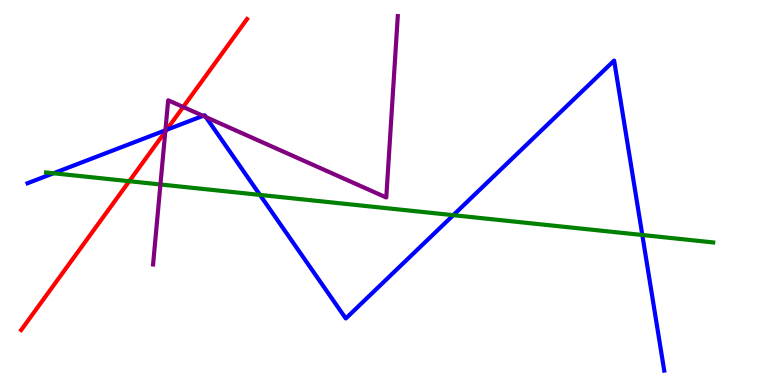[{'lines': ['blue', 'red'], 'intersections': [{'x': 2.15, 'y': 6.63}]}, {'lines': ['green', 'red'], 'intersections': [{'x': 1.67, 'y': 5.29}]}, {'lines': ['purple', 'red'], 'intersections': [{'x': 2.13, 'y': 6.58}, {'x': 2.36, 'y': 7.22}]}, {'lines': ['blue', 'green'], 'intersections': [{'x': 0.69, 'y': 5.5}, {'x': 3.35, 'y': 4.94}, {'x': 5.85, 'y': 4.41}, {'x': 8.29, 'y': 3.9}]}, {'lines': ['blue', 'purple'], 'intersections': [{'x': 2.13, 'y': 6.62}, {'x': 2.62, 'y': 6.99}, {'x': 2.66, 'y': 6.96}]}, {'lines': ['green', 'purple'], 'intersections': [{'x': 2.07, 'y': 5.21}]}]